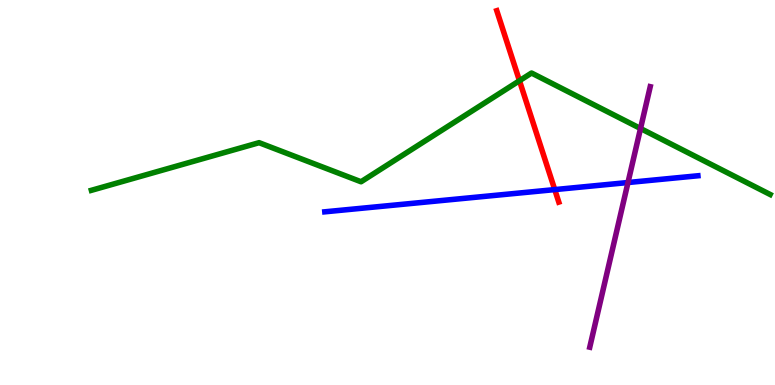[{'lines': ['blue', 'red'], 'intersections': [{'x': 7.16, 'y': 5.08}]}, {'lines': ['green', 'red'], 'intersections': [{'x': 6.7, 'y': 7.9}]}, {'lines': ['purple', 'red'], 'intersections': []}, {'lines': ['blue', 'green'], 'intersections': []}, {'lines': ['blue', 'purple'], 'intersections': [{'x': 8.1, 'y': 5.26}]}, {'lines': ['green', 'purple'], 'intersections': [{'x': 8.26, 'y': 6.66}]}]